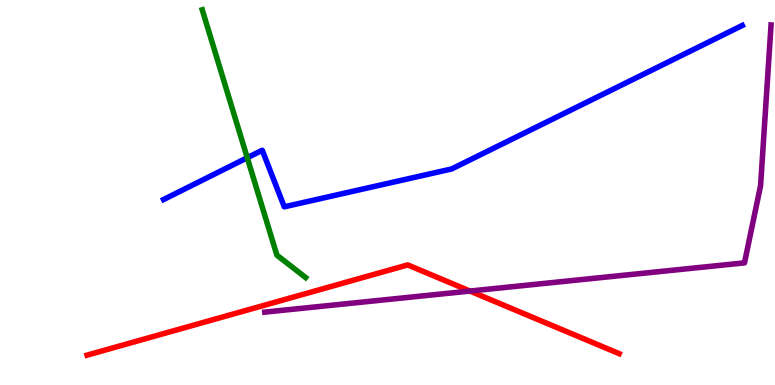[{'lines': ['blue', 'red'], 'intersections': []}, {'lines': ['green', 'red'], 'intersections': []}, {'lines': ['purple', 'red'], 'intersections': [{'x': 6.06, 'y': 2.44}]}, {'lines': ['blue', 'green'], 'intersections': [{'x': 3.19, 'y': 5.9}]}, {'lines': ['blue', 'purple'], 'intersections': []}, {'lines': ['green', 'purple'], 'intersections': []}]